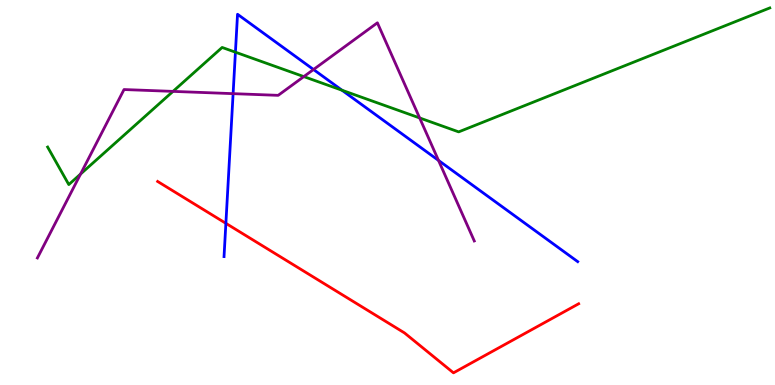[{'lines': ['blue', 'red'], 'intersections': [{'x': 2.91, 'y': 4.2}]}, {'lines': ['green', 'red'], 'intersections': []}, {'lines': ['purple', 'red'], 'intersections': []}, {'lines': ['blue', 'green'], 'intersections': [{'x': 3.04, 'y': 8.64}, {'x': 4.41, 'y': 7.66}]}, {'lines': ['blue', 'purple'], 'intersections': [{'x': 3.01, 'y': 7.57}, {'x': 4.05, 'y': 8.19}, {'x': 5.66, 'y': 5.83}]}, {'lines': ['green', 'purple'], 'intersections': [{'x': 1.04, 'y': 5.48}, {'x': 2.23, 'y': 7.63}, {'x': 3.92, 'y': 8.01}, {'x': 5.41, 'y': 6.94}]}]